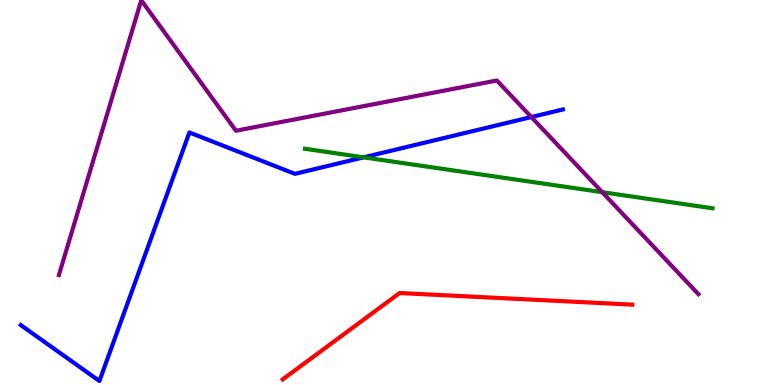[{'lines': ['blue', 'red'], 'intersections': []}, {'lines': ['green', 'red'], 'intersections': []}, {'lines': ['purple', 'red'], 'intersections': []}, {'lines': ['blue', 'green'], 'intersections': [{'x': 4.69, 'y': 5.91}]}, {'lines': ['blue', 'purple'], 'intersections': [{'x': 6.86, 'y': 6.96}]}, {'lines': ['green', 'purple'], 'intersections': [{'x': 7.77, 'y': 5.01}]}]